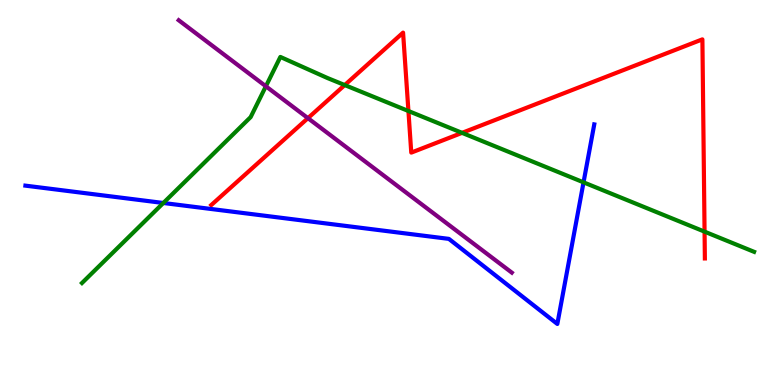[{'lines': ['blue', 'red'], 'intersections': []}, {'lines': ['green', 'red'], 'intersections': [{'x': 4.45, 'y': 7.79}, {'x': 5.27, 'y': 7.12}, {'x': 5.96, 'y': 6.55}, {'x': 9.09, 'y': 3.98}]}, {'lines': ['purple', 'red'], 'intersections': [{'x': 3.97, 'y': 6.93}]}, {'lines': ['blue', 'green'], 'intersections': [{'x': 2.11, 'y': 4.73}, {'x': 7.53, 'y': 5.26}]}, {'lines': ['blue', 'purple'], 'intersections': []}, {'lines': ['green', 'purple'], 'intersections': [{'x': 3.43, 'y': 7.76}]}]